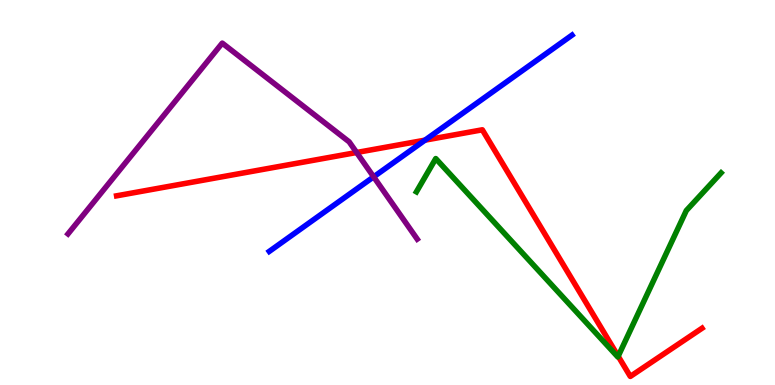[{'lines': ['blue', 'red'], 'intersections': [{'x': 5.48, 'y': 6.36}]}, {'lines': ['green', 'red'], 'intersections': [{'x': 7.98, 'y': 0.747}]}, {'lines': ['purple', 'red'], 'intersections': [{'x': 4.6, 'y': 6.04}]}, {'lines': ['blue', 'green'], 'intersections': []}, {'lines': ['blue', 'purple'], 'intersections': [{'x': 4.82, 'y': 5.41}]}, {'lines': ['green', 'purple'], 'intersections': []}]